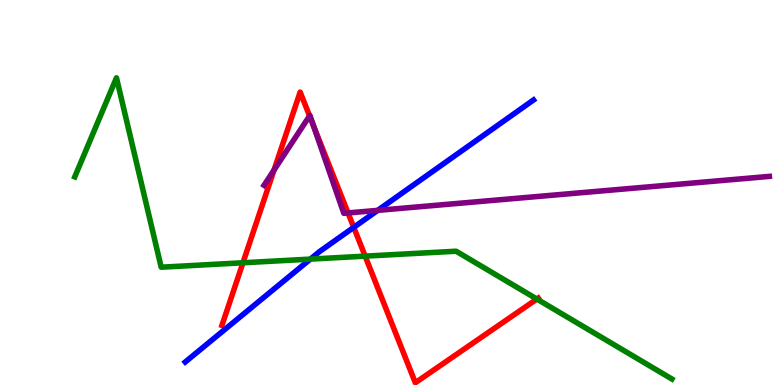[{'lines': ['blue', 'red'], 'intersections': [{'x': 4.56, 'y': 4.09}]}, {'lines': ['green', 'red'], 'intersections': [{'x': 3.13, 'y': 3.17}, {'x': 4.71, 'y': 3.35}, {'x': 6.93, 'y': 2.23}]}, {'lines': ['purple', 'red'], 'intersections': [{'x': 3.54, 'y': 5.58}, {'x': 3.99, 'y': 6.99}, {'x': 4.04, 'y': 6.74}, {'x': 4.49, 'y': 4.47}]}, {'lines': ['blue', 'green'], 'intersections': [{'x': 4.0, 'y': 3.27}]}, {'lines': ['blue', 'purple'], 'intersections': [{'x': 4.87, 'y': 4.54}]}, {'lines': ['green', 'purple'], 'intersections': []}]